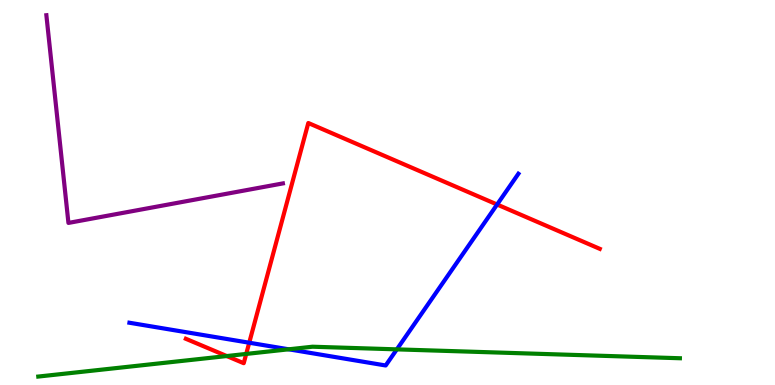[{'lines': ['blue', 'red'], 'intersections': [{'x': 3.22, 'y': 1.1}, {'x': 6.41, 'y': 4.69}]}, {'lines': ['green', 'red'], 'intersections': [{'x': 2.93, 'y': 0.752}, {'x': 3.18, 'y': 0.807}]}, {'lines': ['purple', 'red'], 'intersections': []}, {'lines': ['blue', 'green'], 'intersections': [{'x': 3.73, 'y': 0.927}, {'x': 5.12, 'y': 0.926}]}, {'lines': ['blue', 'purple'], 'intersections': []}, {'lines': ['green', 'purple'], 'intersections': []}]